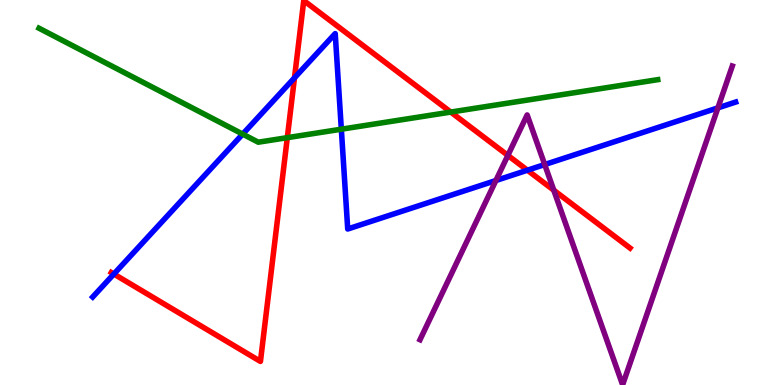[{'lines': ['blue', 'red'], 'intersections': [{'x': 1.47, 'y': 2.88}, {'x': 3.8, 'y': 7.98}, {'x': 6.81, 'y': 5.58}]}, {'lines': ['green', 'red'], 'intersections': [{'x': 3.71, 'y': 6.42}, {'x': 5.82, 'y': 7.09}]}, {'lines': ['purple', 'red'], 'intersections': [{'x': 6.55, 'y': 5.96}, {'x': 7.15, 'y': 5.06}]}, {'lines': ['blue', 'green'], 'intersections': [{'x': 3.13, 'y': 6.52}, {'x': 4.4, 'y': 6.64}]}, {'lines': ['blue', 'purple'], 'intersections': [{'x': 6.4, 'y': 5.31}, {'x': 7.03, 'y': 5.73}, {'x': 9.26, 'y': 7.2}]}, {'lines': ['green', 'purple'], 'intersections': []}]